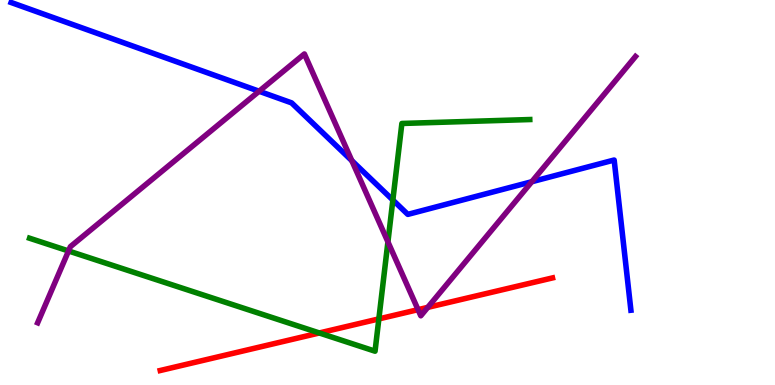[{'lines': ['blue', 'red'], 'intersections': []}, {'lines': ['green', 'red'], 'intersections': [{'x': 4.12, 'y': 1.35}, {'x': 4.89, 'y': 1.72}]}, {'lines': ['purple', 'red'], 'intersections': [{'x': 5.39, 'y': 1.96}, {'x': 5.52, 'y': 2.02}]}, {'lines': ['blue', 'green'], 'intersections': [{'x': 5.07, 'y': 4.8}]}, {'lines': ['blue', 'purple'], 'intersections': [{'x': 3.34, 'y': 7.63}, {'x': 4.54, 'y': 5.83}, {'x': 6.86, 'y': 5.28}]}, {'lines': ['green', 'purple'], 'intersections': [{'x': 0.884, 'y': 3.48}, {'x': 5.01, 'y': 3.72}]}]